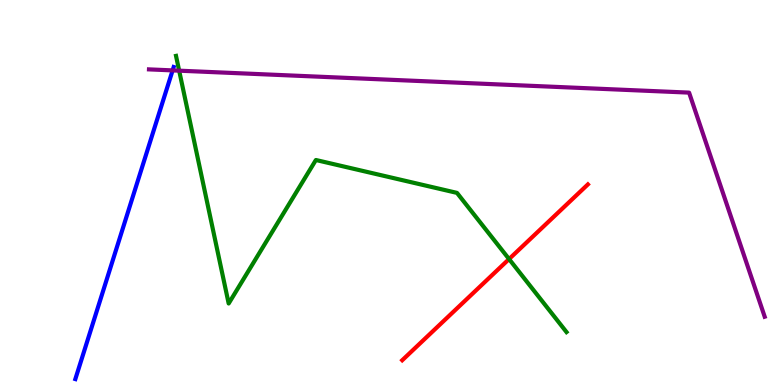[{'lines': ['blue', 'red'], 'intersections': []}, {'lines': ['green', 'red'], 'intersections': [{'x': 6.57, 'y': 3.27}]}, {'lines': ['purple', 'red'], 'intersections': []}, {'lines': ['blue', 'green'], 'intersections': []}, {'lines': ['blue', 'purple'], 'intersections': [{'x': 2.23, 'y': 8.17}]}, {'lines': ['green', 'purple'], 'intersections': [{'x': 2.31, 'y': 8.16}]}]